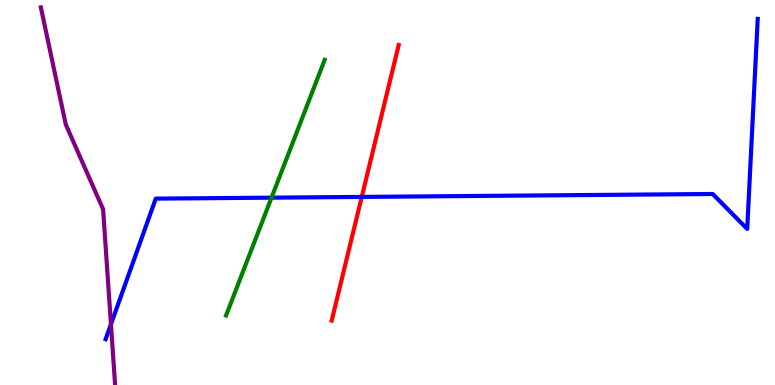[{'lines': ['blue', 'red'], 'intersections': [{'x': 4.67, 'y': 4.89}]}, {'lines': ['green', 'red'], 'intersections': []}, {'lines': ['purple', 'red'], 'intersections': []}, {'lines': ['blue', 'green'], 'intersections': [{'x': 3.5, 'y': 4.87}]}, {'lines': ['blue', 'purple'], 'intersections': [{'x': 1.43, 'y': 1.58}]}, {'lines': ['green', 'purple'], 'intersections': []}]